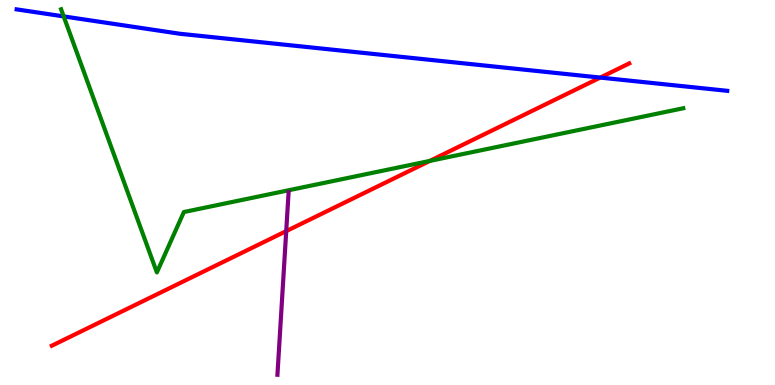[{'lines': ['blue', 'red'], 'intersections': [{'x': 7.75, 'y': 7.98}]}, {'lines': ['green', 'red'], 'intersections': [{'x': 5.55, 'y': 5.82}]}, {'lines': ['purple', 'red'], 'intersections': [{'x': 3.69, 'y': 4.0}]}, {'lines': ['blue', 'green'], 'intersections': [{'x': 0.822, 'y': 9.57}]}, {'lines': ['blue', 'purple'], 'intersections': []}, {'lines': ['green', 'purple'], 'intersections': []}]